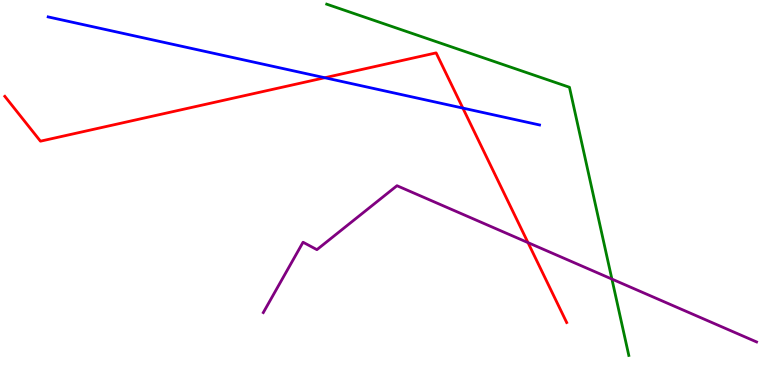[{'lines': ['blue', 'red'], 'intersections': [{'x': 4.19, 'y': 7.98}, {'x': 5.97, 'y': 7.19}]}, {'lines': ['green', 'red'], 'intersections': []}, {'lines': ['purple', 'red'], 'intersections': [{'x': 6.81, 'y': 3.7}]}, {'lines': ['blue', 'green'], 'intersections': []}, {'lines': ['blue', 'purple'], 'intersections': []}, {'lines': ['green', 'purple'], 'intersections': [{'x': 7.9, 'y': 2.75}]}]